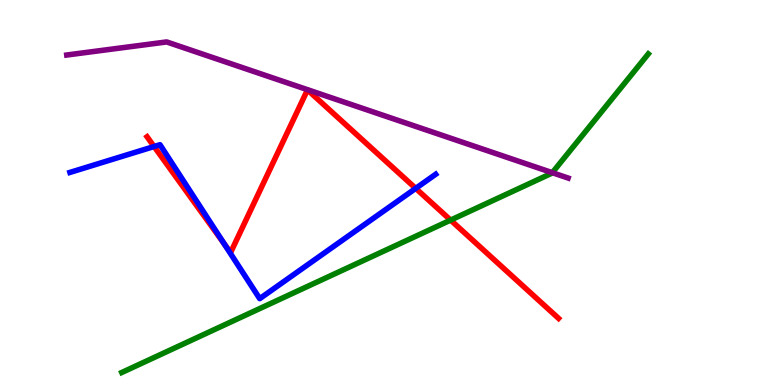[{'lines': ['blue', 'red'], 'intersections': [{'x': 1.99, 'y': 6.19}, {'x': 2.89, 'y': 3.67}, {'x': 5.36, 'y': 5.11}]}, {'lines': ['green', 'red'], 'intersections': [{'x': 5.81, 'y': 4.28}]}, {'lines': ['purple', 'red'], 'intersections': []}, {'lines': ['blue', 'green'], 'intersections': []}, {'lines': ['blue', 'purple'], 'intersections': []}, {'lines': ['green', 'purple'], 'intersections': [{'x': 7.13, 'y': 5.51}]}]